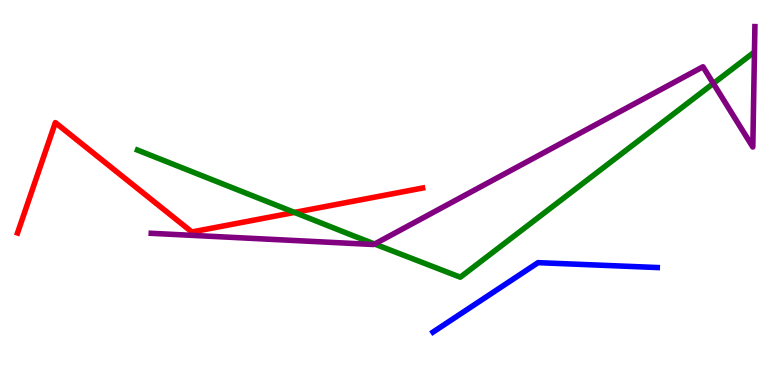[{'lines': ['blue', 'red'], 'intersections': []}, {'lines': ['green', 'red'], 'intersections': [{'x': 3.8, 'y': 4.48}]}, {'lines': ['purple', 'red'], 'intersections': []}, {'lines': ['blue', 'green'], 'intersections': []}, {'lines': ['blue', 'purple'], 'intersections': []}, {'lines': ['green', 'purple'], 'intersections': [{'x': 4.83, 'y': 3.66}, {'x': 9.2, 'y': 7.83}]}]